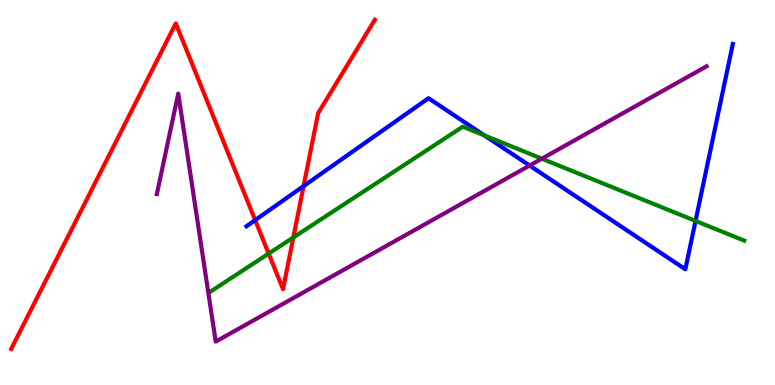[{'lines': ['blue', 'red'], 'intersections': [{'x': 3.29, 'y': 4.28}, {'x': 3.92, 'y': 5.17}]}, {'lines': ['green', 'red'], 'intersections': [{'x': 3.47, 'y': 3.41}, {'x': 3.79, 'y': 3.83}]}, {'lines': ['purple', 'red'], 'intersections': []}, {'lines': ['blue', 'green'], 'intersections': [{'x': 6.25, 'y': 6.48}, {'x': 8.97, 'y': 4.26}]}, {'lines': ['blue', 'purple'], 'intersections': [{'x': 6.83, 'y': 5.7}]}, {'lines': ['green', 'purple'], 'intersections': [{'x': 6.99, 'y': 5.88}]}]